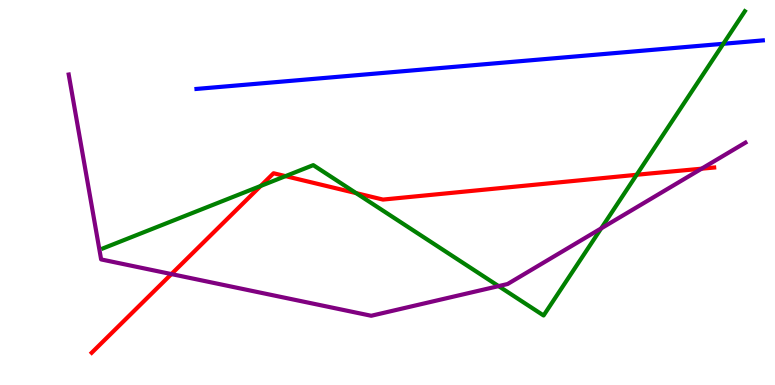[{'lines': ['blue', 'red'], 'intersections': []}, {'lines': ['green', 'red'], 'intersections': [{'x': 3.36, 'y': 5.17}, {'x': 3.68, 'y': 5.43}, {'x': 4.6, 'y': 4.98}, {'x': 8.21, 'y': 5.46}]}, {'lines': ['purple', 'red'], 'intersections': [{'x': 2.21, 'y': 2.88}, {'x': 9.05, 'y': 5.62}]}, {'lines': ['blue', 'green'], 'intersections': [{'x': 9.33, 'y': 8.86}]}, {'lines': ['blue', 'purple'], 'intersections': []}, {'lines': ['green', 'purple'], 'intersections': [{'x': 6.43, 'y': 2.57}, {'x': 7.76, 'y': 4.07}]}]